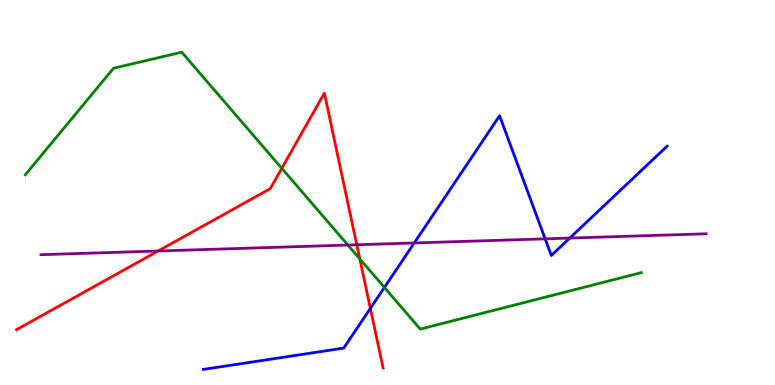[{'lines': ['blue', 'red'], 'intersections': [{'x': 4.78, 'y': 1.99}]}, {'lines': ['green', 'red'], 'intersections': [{'x': 3.64, 'y': 5.63}, {'x': 4.64, 'y': 3.28}]}, {'lines': ['purple', 'red'], 'intersections': [{'x': 2.04, 'y': 3.48}, {'x': 4.6, 'y': 3.64}]}, {'lines': ['blue', 'green'], 'intersections': [{'x': 4.96, 'y': 2.53}]}, {'lines': ['blue', 'purple'], 'intersections': [{'x': 5.35, 'y': 3.69}, {'x': 7.03, 'y': 3.8}, {'x': 7.35, 'y': 3.82}]}, {'lines': ['green', 'purple'], 'intersections': [{'x': 4.49, 'y': 3.64}]}]